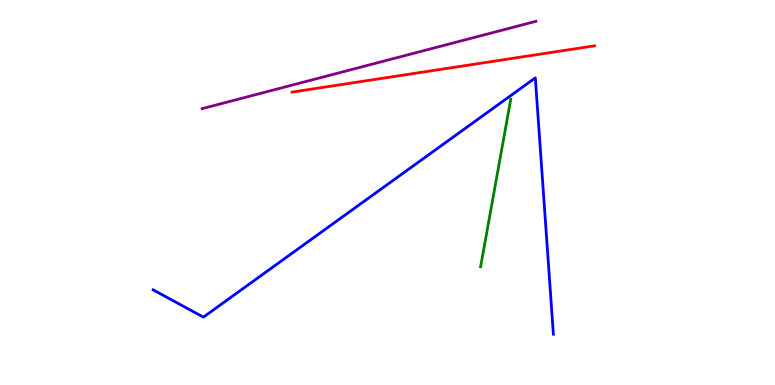[{'lines': ['blue', 'red'], 'intersections': []}, {'lines': ['green', 'red'], 'intersections': []}, {'lines': ['purple', 'red'], 'intersections': []}, {'lines': ['blue', 'green'], 'intersections': []}, {'lines': ['blue', 'purple'], 'intersections': []}, {'lines': ['green', 'purple'], 'intersections': []}]